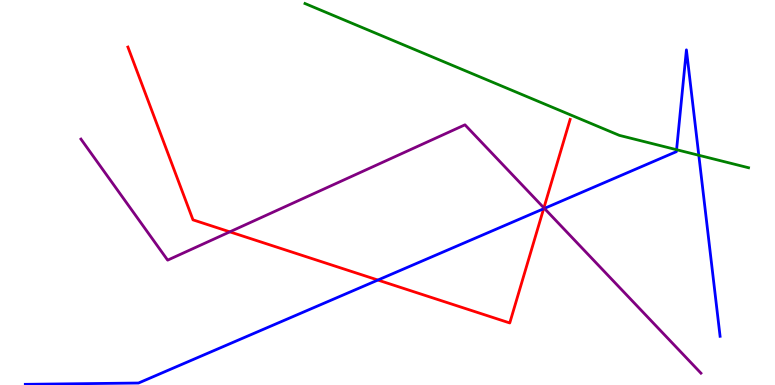[{'lines': ['blue', 'red'], 'intersections': [{'x': 4.88, 'y': 2.73}, {'x': 7.01, 'y': 4.58}]}, {'lines': ['green', 'red'], 'intersections': []}, {'lines': ['purple', 'red'], 'intersections': [{'x': 2.97, 'y': 3.98}, {'x': 7.02, 'y': 4.6}]}, {'lines': ['blue', 'green'], 'intersections': [{'x': 8.73, 'y': 6.11}, {'x': 9.02, 'y': 5.97}]}, {'lines': ['blue', 'purple'], 'intersections': [{'x': 7.02, 'y': 4.59}]}, {'lines': ['green', 'purple'], 'intersections': []}]